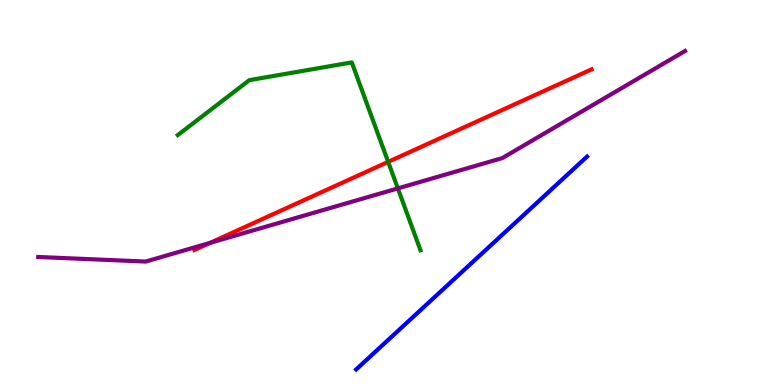[{'lines': ['blue', 'red'], 'intersections': []}, {'lines': ['green', 'red'], 'intersections': [{'x': 5.01, 'y': 5.8}]}, {'lines': ['purple', 'red'], 'intersections': [{'x': 2.71, 'y': 3.69}]}, {'lines': ['blue', 'green'], 'intersections': []}, {'lines': ['blue', 'purple'], 'intersections': []}, {'lines': ['green', 'purple'], 'intersections': [{'x': 5.13, 'y': 5.11}]}]